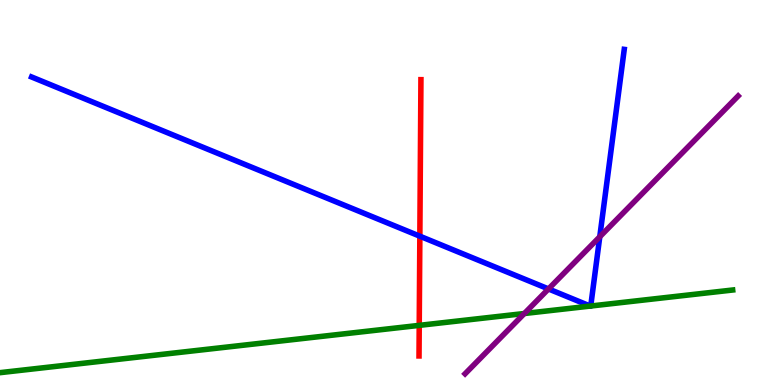[{'lines': ['blue', 'red'], 'intersections': [{'x': 5.42, 'y': 3.87}]}, {'lines': ['green', 'red'], 'intersections': [{'x': 5.41, 'y': 1.55}]}, {'lines': ['purple', 'red'], 'intersections': []}, {'lines': ['blue', 'green'], 'intersections': [{'x': 7.62, 'y': 2.05}, {'x': 7.62, 'y': 2.05}]}, {'lines': ['blue', 'purple'], 'intersections': [{'x': 7.08, 'y': 2.5}, {'x': 7.74, 'y': 3.85}]}, {'lines': ['green', 'purple'], 'intersections': [{'x': 6.77, 'y': 1.86}]}]